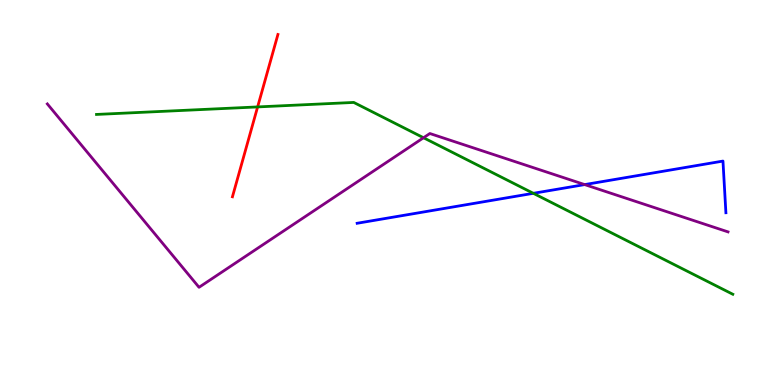[{'lines': ['blue', 'red'], 'intersections': []}, {'lines': ['green', 'red'], 'intersections': [{'x': 3.32, 'y': 7.22}]}, {'lines': ['purple', 'red'], 'intersections': []}, {'lines': ['blue', 'green'], 'intersections': [{'x': 6.88, 'y': 4.98}]}, {'lines': ['blue', 'purple'], 'intersections': [{'x': 7.54, 'y': 5.21}]}, {'lines': ['green', 'purple'], 'intersections': [{'x': 5.46, 'y': 6.42}]}]